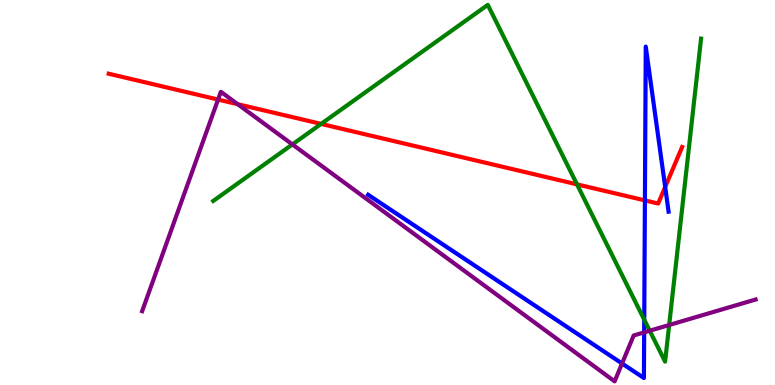[{'lines': ['blue', 'red'], 'intersections': [{'x': 8.32, 'y': 4.79}, {'x': 8.58, 'y': 5.14}]}, {'lines': ['green', 'red'], 'intersections': [{'x': 4.14, 'y': 6.78}, {'x': 7.45, 'y': 5.21}]}, {'lines': ['purple', 'red'], 'intersections': [{'x': 2.81, 'y': 7.41}, {'x': 3.07, 'y': 7.29}]}, {'lines': ['blue', 'green'], 'intersections': [{'x': 8.31, 'y': 1.7}]}, {'lines': ['blue', 'purple'], 'intersections': [{'x': 8.03, 'y': 0.559}, {'x': 8.31, 'y': 1.37}]}, {'lines': ['green', 'purple'], 'intersections': [{'x': 3.77, 'y': 6.25}, {'x': 8.38, 'y': 1.41}, {'x': 8.63, 'y': 1.56}]}]